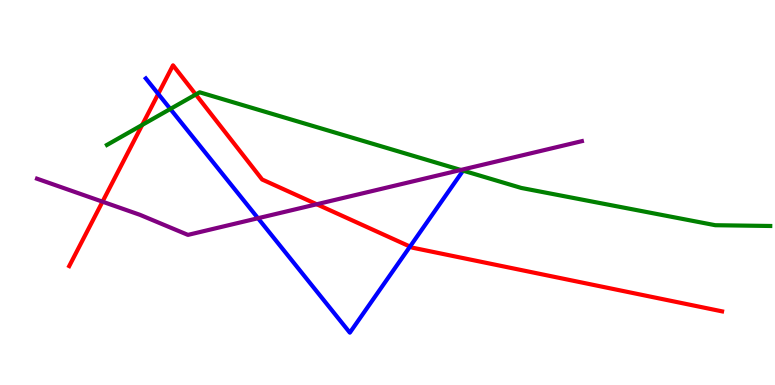[{'lines': ['blue', 'red'], 'intersections': [{'x': 2.04, 'y': 7.56}, {'x': 5.29, 'y': 3.6}]}, {'lines': ['green', 'red'], 'intersections': [{'x': 1.83, 'y': 6.76}, {'x': 2.53, 'y': 7.55}]}, {'lines': ['purple', 'red'], 'intersections': [{'x': 1.32, 'y': 4.76}, {'x': 4.09, 'y': 4.69}]}, {'lines': ['blue', 'green'], 'intersections': [{'x': 2.2, 'y': 7.17}]}, {'lines': ['blue', 'purple'], 'intersections': [{'x': 3.33, 'y': 4.33}]}, {'lines': ['green', 'purple'], 'intersections': [{'x': 5.95, 'y': 5.59}]}]